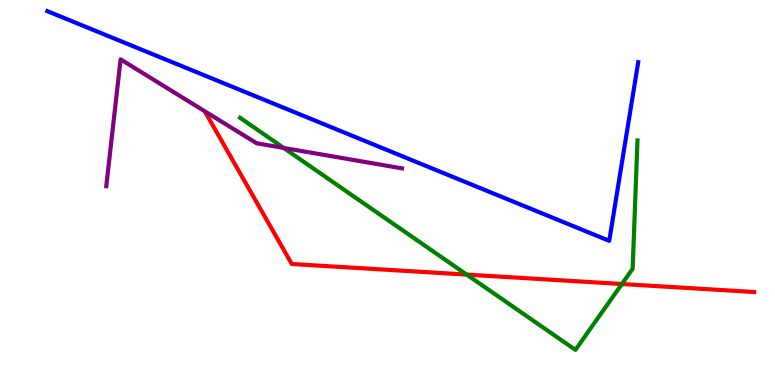[{'lines': ['blue', 'red'], 'intersections': []}, {'lines': ['green', 'red'], 'intersections': [{'x': 6.02, 'y': 2.87}, {'x': 8.02, 'y': 2.62}]}, {'lines': ['purple', 'red'], 'intersections': []}, {'lines': ['blue', 'green'], 'intersections': []}, {'lines': ['blue', 'purple'], 'intersections': []}, {'lines': ['green', 'purple'], 'intersections': [{'x': 3.66, 'y': 6.16}]}]